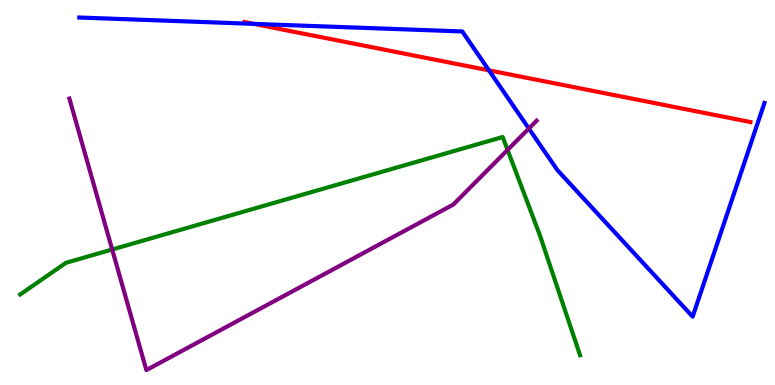[{'lines': ['blue', 'red'], 'intersections': [{'x': 3.28, 'y': 9.38}, {'x': 6.31, 'y': 8.17}]}, {'lines': ['green', 'red'], 'intersections': []}, {'lines': ['purple', 'red'], 'intersections': []}, {'lines': ['blue', 'green'], 'intersections': []}, {'lines': ['blue', 'purple'], 'intersections': [{'x': 6.82, 'y': 6.66}]}, {'lines': ['green', 'purple'], 'intersections': [{'x': 1.45, 'y': 3.52}, {'x': 6.55, 'y': 6.11}]}]